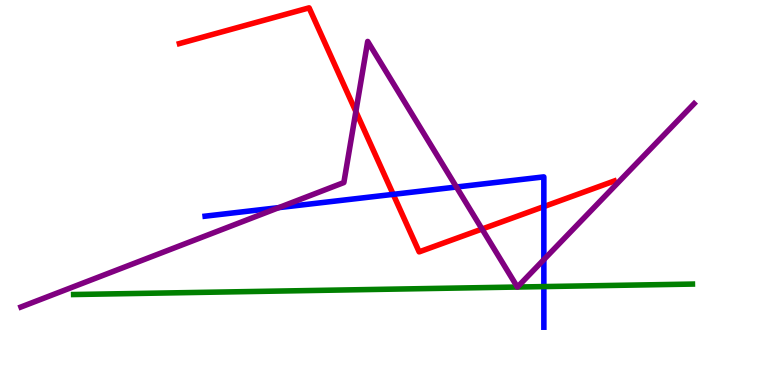[{'lines': ['blue', 'red'], 'intersections': [{'x': 5.07, 'y': 4.95}, {'x': 7.02, 'y': 4.63}]}, {'lines': ['green', 'red'], 'intersections': []}, {'lines': ['purple', 'red'], 'intersections': [{'x': 4.59, 'y': 7.1}, {'x': 6.22, 'y': 4.05}]}, {'lines': ['blue', 'green'], 'intersections': [{'x': 7.02, 'y': 2.56}]}, {'lines': ['blue', 'purple'], 'intersections': [{'x': 3.6, 'y': 4.61}, {'x': 5.89, 'y': 5.14}, {'x': 7.02, 'y': 3.26}]}, {'lines': ['green', 'purple'], 'intersections': [{'x': 6.68, 'y': 2.54}, {'x': 6.68, 'y': 2.54}]}]